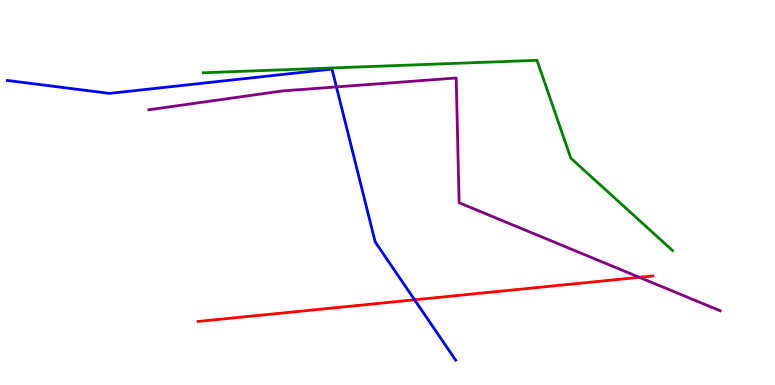[{'lines': ['blue', 'red'], 'intersections': [{'x': 5.35, 'y': 2.21}]}, {'lines': ['green', 'red'], 'intersections': []}, {'lines': ['purple', 'red'], 'intersections': [{'x': 8.25, 'y': 2.8}]}, {'lines': ['blue', 'green'], 'intersections': []}, {'lines': ['blue', 'purple'], 'intersections': [{'x': 4.34, 'y': 7.74}]}, {'lines': ['green', 'purple'], 'intersections': []}]